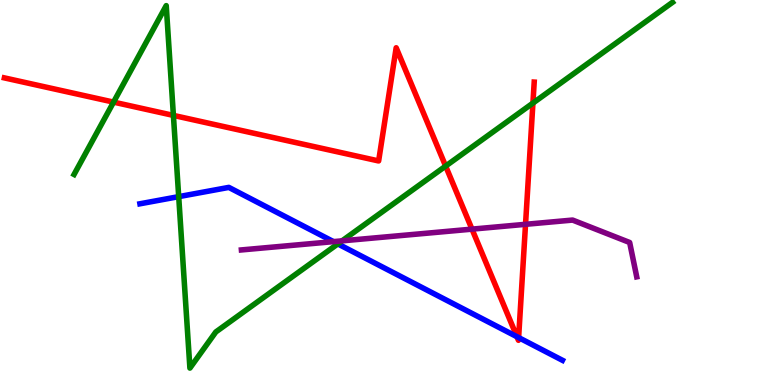[{'lines': ['blue', 'red'], 'intersections': [{'x': 6.67, 'y': 1.25}, {'x': 6.69, 'y': 1.23}]}, {'lines': ['green', 'red'], 'intersections': [{'x': 1.47, 'y': 7.35}, {'x': 2.24, 'y': 7.0}, {'x': 5.75, 'y': 5.69}, {'x': 6.88, 'y': 7.32}]}, {'lines': ['purple', 'red'], 'intersections': [{'x': 6.09, 'y': 4.05}, {'x': 6.78, 'y': 4.17}]}, {'lines': ['blue', 'green'], 'intersections': [{'x': 2.31, 'y': 4.89}, {'x': 4.36, 'y': 3.67}]}, {'lines': ['blue', 'purple'], 'intersections': [{'x': 4.3, 'y': 3.72}]}, {'lines': ['green', 'purple'], 'intersections': [{'x': 4.41, 'y': 3.74}]}]